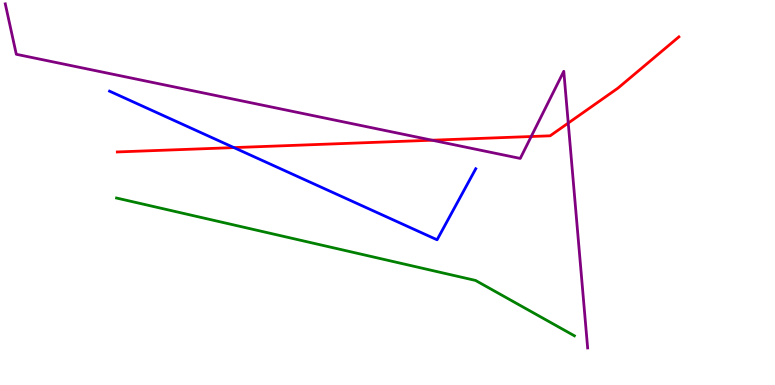[{'lines': ['blue', 'red'], 'intersections': [{'x': 3.02, 'y': 6.17}]}, {'lines': ['green', 'red'], 'intersections': []}, {'lines': ['purple', 'red'], 'intersections': [{'x': 5.58, 'y': 6.36}, {'x': 6.85, 'y': 6.45}, {'x': 7.33, 'y': 6.8}]}, {'lines': ['blue', 'green'], 'intersections': []}, {'lines': ['blue', 'purple'], 'intersections': []}, {'lines': ['green', 'purple'], 'intersections': []}]